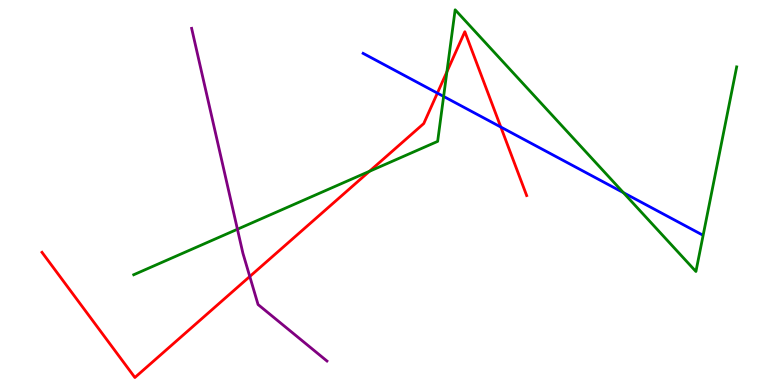[{'lines': ['blue', 'red'], 'intersections': [{'x': 5.64, 'y': 7.58}, {'x': 6.46, 'y': 6.7}]}, {'lines': ['green', 'red'], 'intersections': [{'x': 4.77, 'y': 5.55}, {'x': 5.77, 'y': 8.14}]}, {'lines': ['purple', 'red'], 'intersections': [{'x': 3.22, 'y': 2.82}]}, {'lines': ['blue', 'green'], 'intersections': [{'x': 5.72, 'y': 7.5}, {'x': 8.04, 'y': 5.0}]}, {'lines': ['blue', 'purple'], 'intersections': []}, {'lines': ['green', 'purple'], 'intersections': [{'x': 3.06, 'y': 4.05}]}]